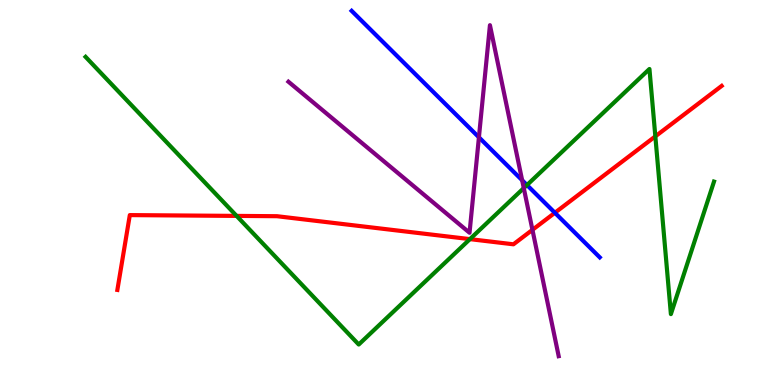[{'lines': ['blue', 'red'], 'intersections': [{'x': 7.16, 'y': 4.47}]}, {'lines': ['green', 'red'], 'intersections': [{'x': 3.05, 'y': 4.39}, {'x': 6.06, 'y': 3.79}, {'x': 8.46, 'y': 6.46}]}, {'lines': ['purple', 'red'], 'intersections': [{'x': 6.87, 'y': 4.03}]}, {'lines': ['blue', 'green'], 'intersections': [{'x': 6.8, 'y': 5.19}]}, {'lines': ['blue', 'purple'], 'intersections': [{'x': 6.18, 'y': 6.43}, {'x': 6.74, 'y': 5.32}]}, {'lines': ['green', 'purple'], 'intersections': [{'x': 6.76, 'y': 5.11}]}]